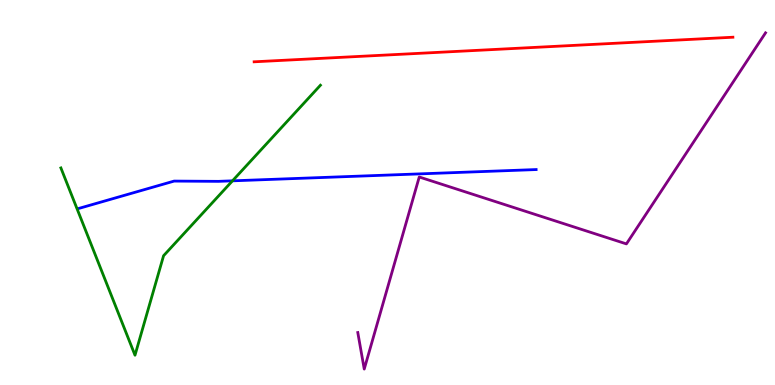[{'lines': ['blue', 'red'], 'intersections': []}, {'lines': ['green', 'red'], 'intersections': []}, {'lines': ['purple', 'red'], 'intersections': []}, {'lines': ['blue', 'green'], 'intersections': [{'x': 3.0, 'y': 5.3}]}, {'lines': ['blue', 'purple'], 'intersections': []}, {'lines': ['green', 'purple'], 'intersections': []}]